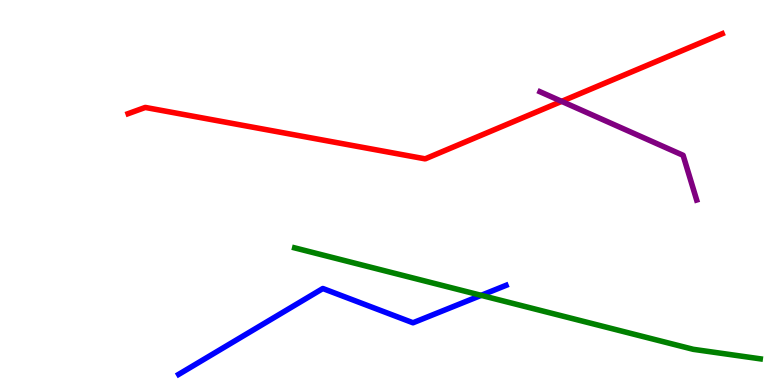[{'lines': ['blue', 'red'], 'intersections': []}, {'lines': ['green', 'red'], 'intersections': []}, {'lines': ['purple', 'red'], 'intersections': [{'x': 7.25, 'y': 7.37}]}, {'lines': ['blue', 'green'], 'intersections': [{'x': 6.21, 'y': 2.33}]}, {'lines': ['blue', 'purple'], 'intersections': []}, {'lines': ['green', 'purple'], 'intersections': []}]